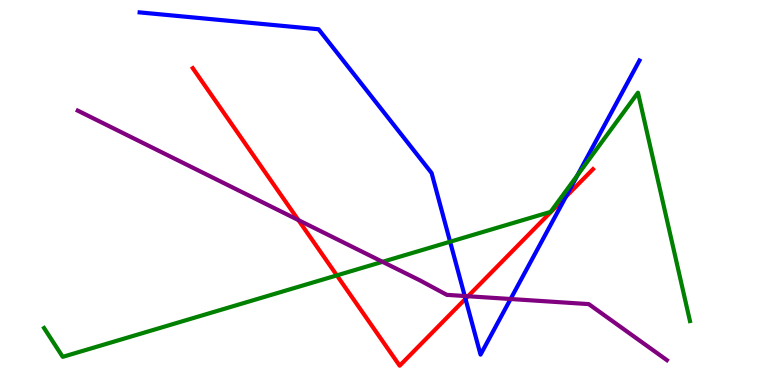[{'lines': ['blue', 'red'], 'intersections': [{'x': 6.01, 'y': 2.24}, {'x': 7.3, 'y': 4.89}]}, {'lines': ['green', 'red'], 'intersections': [{'x': 4.35, 'y': 2.85}]}, {'lines': ['purple', 'red'], 'intersections': [{'x': 3.85, 'y': 4.28}, {'x': 6.04, 'y': 2.31}]}, {'lines': ['blue', 'green'], 'intersections': [{'x': 5.81, 'y': 3.72}, {'x': 7.45, 'y': 5.45}]}, {'lines': ['blue', 'purple'], 'intersections': [{'x': 6.0, 'y': 2.31}, {'x': 6.59, 'y': 2.23}]}, {'lines': ['green', 'purple'], 'intersections': [{'x': 4.94, 'y': 3.2}]}]